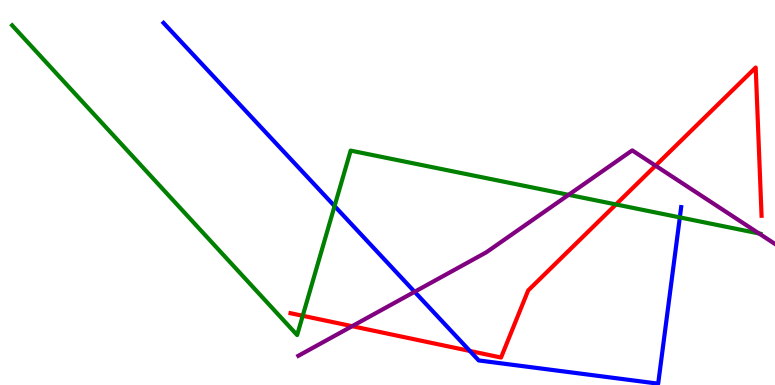[{'lines': ['blue', 'red'], 'intersections': [{'x': 6.06, 'y': 0.884}]}, {'lines': ['green', 'red'], 'intersections': [{'x': 3.91, 'y': 1.8}, {'x': 7.95, 'y': 4.69}]}, {'lines': ['purple', 'red'], 'intersections': [{'x': 4.54, 'y': 1.53}, {'x': 8.46, 'y': 5.7}]}, {'lines': ['blue', 'green'], 'intersections': [{'x': 4.32, 'y': 4.65}, {'x': 8.77, 'y': 4.35}]}, {'lines': ['blue', 'purple'], 'intersections': [{'x': 5.35, 'y': 2.42}]}, {'lines': ['green', 'purple'], 'intersections': [{'x': 7.34, 'y': 4.94}, {'x': 9.79, 'y': 3.94}]}]